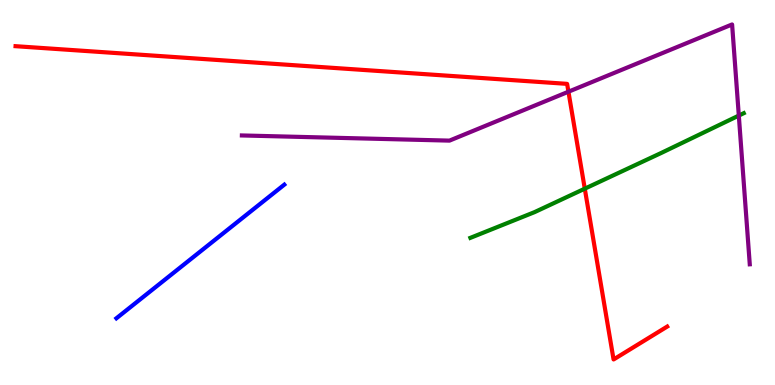[{'lines': ['blue', 'red'], 'intersections': []}, {'lines': ['green', 'red'], 'intersections': [{'x': 7.55, 'y': 5.1}]}, {'lines': ['purple', 'red'], 'intersections': [{'x': 7.33, 'y': 7.62}]}, {'lines': ['blue', 'green'], 'intersections': []}, {'lines': ['blue', 'purple'], 'intersections': []}, {'lines': ['green', 'purple'], 'intersections': [{'x': 9.53, 'y': 7.0}]}]